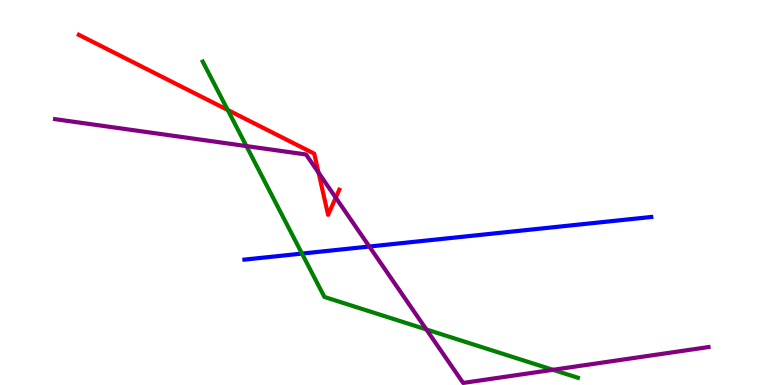[{'lines': ['blue', 'red'], 'intersections': []}, {'lines': ['green', 'red'], 'intersections': [{'x': 2.94, 'y': 7.14}]}, {'lines': ['purple', 'red'], 'intersections': [{'x': 4.11, 'y': 5.52}, {'x': 4.33, 'y': 4.87}]}, {'lines': ['blue', 'green'], 'intersections': [{'x': 3.9, 'y': 3.41}]}, {'lines': ['blue', 'purple'], 'intersections': [{'x': 4.77, 'y': 3.6}]}, {'lines': ['green', 'purple'], 'intersections': [{'x': 3.18, 'y': 6.21}, {'x': 5.5, 'y': 1.44}, {'x': 7.13, 'y': 0.395}]}]